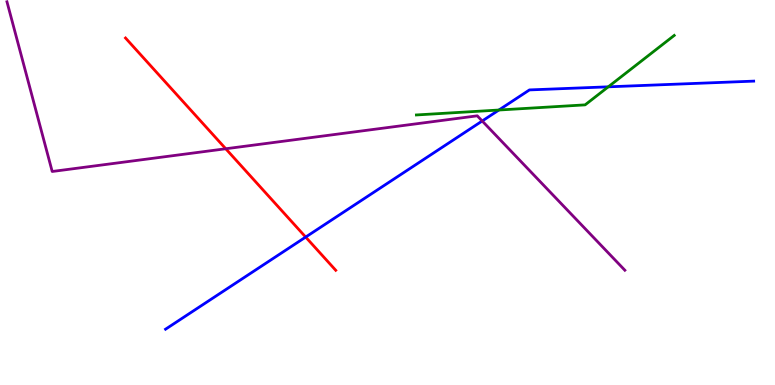[{'lines': ['blue', 'red'], 'intersections': [{'x': 3.94, 'y': 3.84}]}, {'lines': ['green', 'red'], 'intersections': []}, {'lines': ['purple', 'red'], 'intersections': [{'x': 2.91, 'y': 6.14}]}, {'lines': ['blue', 'green'], 'intersections': [{'x': 6.44, 'y': 7.14}, {'x': 7.85, 'y': 7.74}]}, {'lines': ['blue', 'purple'], 'intersections': [{'x': 6.22, 'y': 6.86}]}, {'lines': ['green', 'purple'], 'intersections': []}]